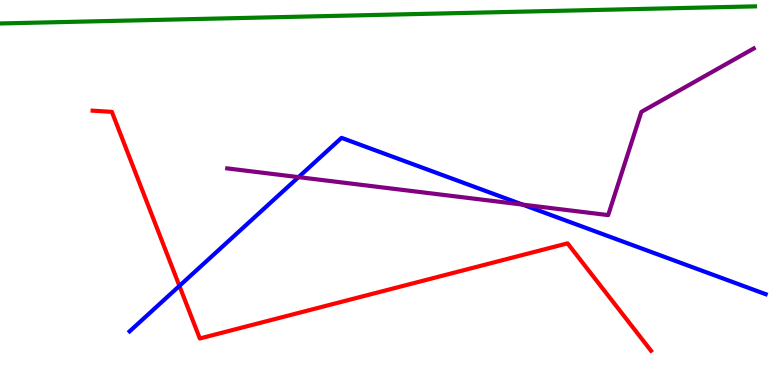[{'lines': ['blue', 'red'], 'intersections': [{'x': 2.32, 'y': 2.57}]}, {'lines': ['green', 'red'], 'intersections': []}, {'lines': ['purple', 'red'], 'intersections': []}, {'lines': ['blue', 'green'], 'intersections': []}, {'lines': ['blue', 'purple'], 'intersections': [{'x': 3.85, 'y': 5.4}, {'x': 6.74, 'y': 4.69}]}, {'lines': ['green', 'purple'], 'intersections': []}]